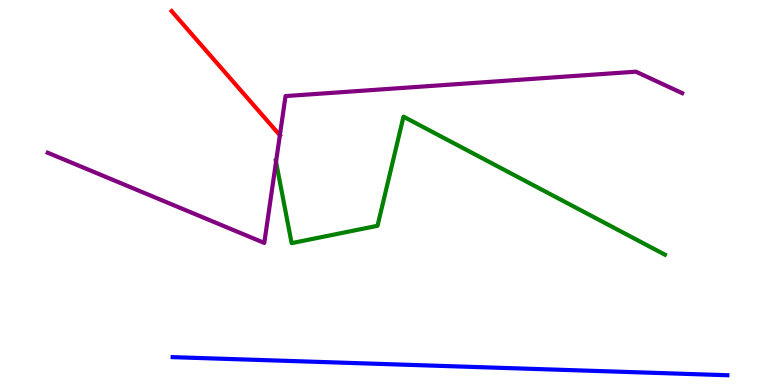[{'lines': ['blue', 'red'], 'intersections': []}, {'lines': ['green', 'red'], 'intersections': []}, {'lines': ['purple', 'red'], 'intersections': [{'x': 3.61, 'y': 6.49}]}, {'lines': ['blue', 'green'], 'intersections': []}, {'lines': ['blue', 'purple'], 'intersections': []}, {'lines': ['green', 'purple'], 'intersections': [{'x': 3.56, 'y': 5.8}]}]